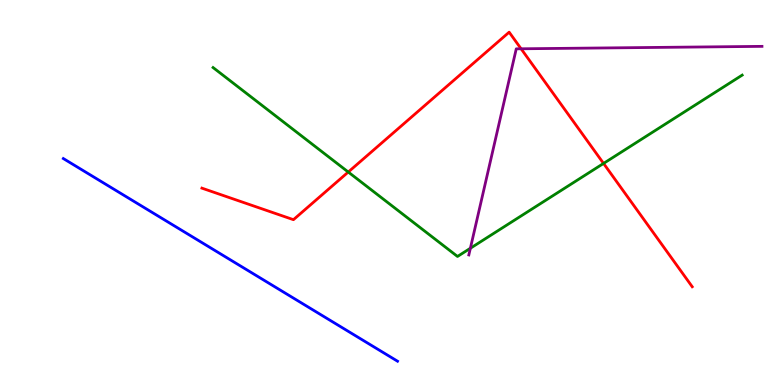[{'lines': ['blue', 'red'], 'intersections': []}, {'lines': ['green', 'red'], 'intersections': [{'x': 4.49, 'y': 5.53}, {'x': 7.79, 'y': 5.76}]}, {'lines': ['purple', 'red'], 'intersections': [{'x': 6.72, 'y': 8.73}]}, {'lines': ['blue', 'green'], 'intersections': []}, {'lines': ['blue', 'purple'], 'intersections': []}, {'lines': ['green', 'purple'], 'intersections': [{'x': 6.07, 'y': 3.55}]}]